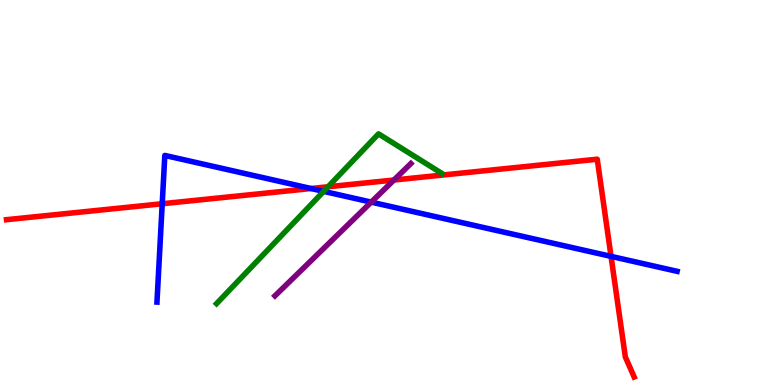[{'lines': ['blue', 'red'], 'intersections': [{'x': 2.09, 'y': 4.71}, {'x': 4.01, 'y': 5.1}, {'x': 7.88, 'y': 3.34}]}, {'lines': ['green', 'red'], 'intersections': [{'x': 4.23, 'y': 5.15}]}, {'lines': ['purple', 'red'], 'intersections': [{'x': 5.08, 'y': 5.32}]}, {'lines': ['blue', 'green'], 'intersections': [{'x': 4.18, 'y': 5.03}]}, {'lines': ['blue', 'purple'], 'intersections': [{'x': 4.79, 'y': 4.75}]}, {'lines': ['green', 'purple'], 'intersections': []}]